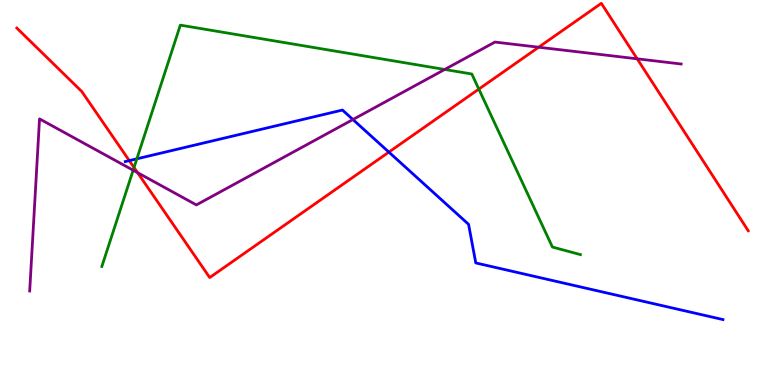[{'lines': ['blue', 'red'], 'intersections': [{'x': 1.67, 'y': 5.83}, {'x': 5.02, 'y': 6.05}]}, {'lines': ['green', 'red'], 'intersections': [{'x': 1.73, 'y': 5.65}, {'x': 6.18, 'y': 7.69}]}, {'lines': ['purple', 'red'], 'intersections': [{'x': 1.78, 'y': 5.52}, {'x': 6.95, 'y': 8.77}, {'x': 8.22, 'y': 8.47}]}, {'lines': ['blue', 'green'], 'intersections': [{'x': 1.77, 'y': 5.87}]}, {'lines': ['blue', 'purple'], 'intersections': [{'x': 4.55, 'y': 6.9}]}, {'lines': ['green', 'purple'], 'intersections': [{'x': 1.72, 'y': 5.58}, {'x': 5.74, 'y': 8.2}]}]